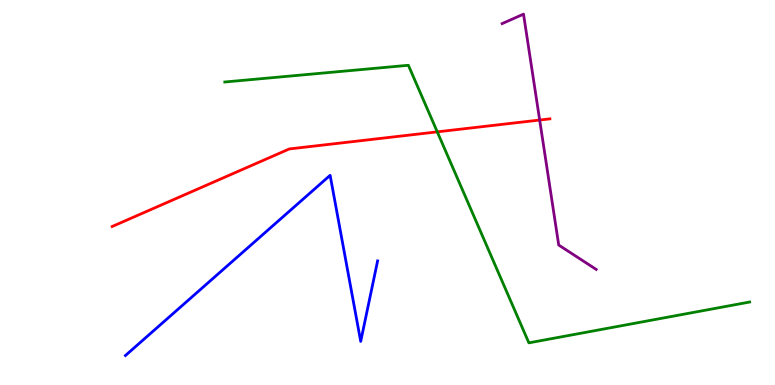[{'lines': ['blue', 'red'], 'intersections': []}, {'lines': ['green', 'red'], 'intersections': [{'x': 5.64, 'y': 6.58}]}, {'lines': ['purple', 'red'], 'intersections': [{'x': 6.96, 'y': 6.88}]}, {'lines': ['blue', 'green'], 'intersections': []}, {'lines': ['blue', 'purple'], 'intersections': []}, {'lines': ['green', 'purple'], 'intersections': []}]